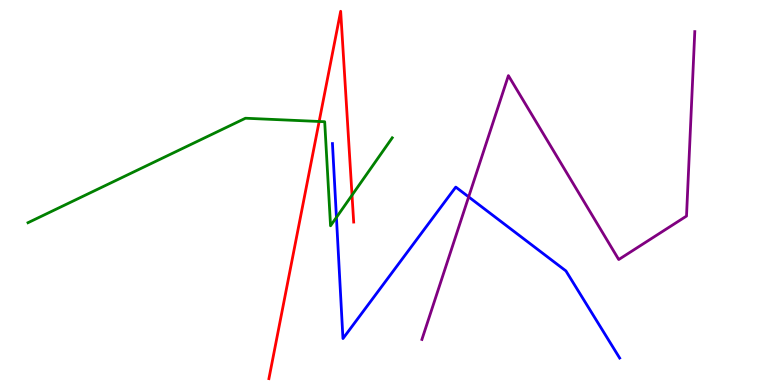[{'lines': ['blue', 'red'], 'intersections': []}, {'lines': ['green', 'red'], 'intersections': [{'x': 4.12, 'y': 6.84}, {'x': 4.54, 'y': 4.93}]}, {'lines': ['purple', 'red'], 'intersections': []}, {'lines': ['blue', 'green'], 'intersections': [{'x': 4.34, 'y': 4.35}]}, {'lines': ['blue', 'purple'], 'intersections': [{'x': 6.05, 'y': 4.89}]}, {'lines': ['green', 'purple'], 'intersections': []}]